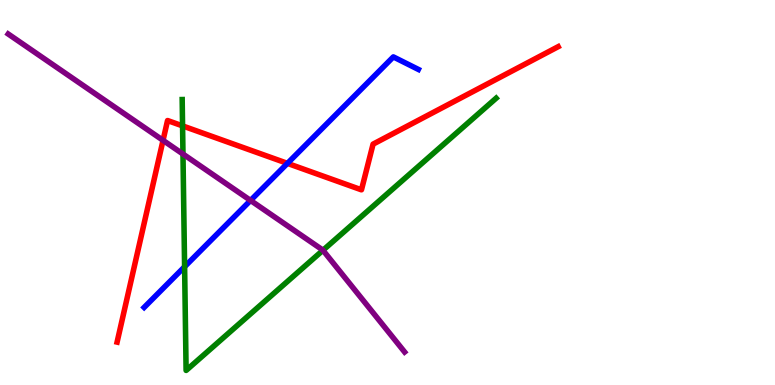[{'lines': ['blue', 'red'], 'intersections': [{'x': 3.71, 'y': 5.76}]}, {'lines': ['green', 'red'], 'intersections': [{'x': 2.36, 'y': 6.73}]}, {'lines': ['purple', 'red'], 'intersections': [{'x': 2.1, 'y': 6.35}]}, {'lines': ['blue', 'green'], 'intersections': [{'x': 2.38, 'y': 3.07}]}, {'lines': ['blue', 'purple'], 'intersections': [{'x': 3.23, 'y': 4.79}]}, {'lines': ['green', 'purple'], 'intersections': [{'x': 2.36, 'y': 6.0}, {'x': 4.17, 'y': 3.5}]}]